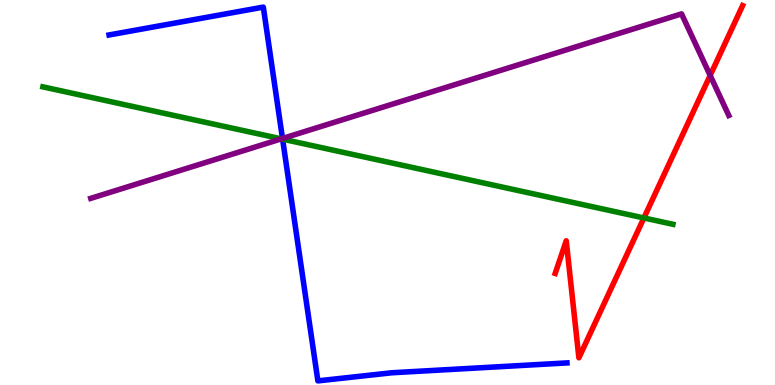[{'lines': ['blue', 'red'], 'intersections': []}, {'lines': ['green', 'red'], 'intersections': [{'x': 8.31, 'y': 4.34}]}, {'lines': ['purple', 'red'], 'intersections': [{'x': 9.16, 'y': 8.04}]}, {'lines': ['blue', 'green'], 'intersections': [{'x': 3.65, 'y': 6.39}]}, {'lines': ['blue', 'purple'], 'intersections': [{'x': 3.65, 'y': 6.4}]}, {'lines': ['green', 'purple'], 'intersections': [{'x': 3.63, 'y': 6.39}]}]